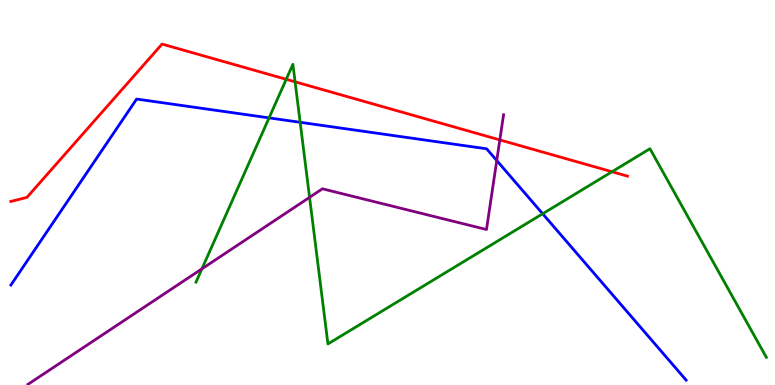[{'lines': ['blue', 'red'], 'intersections': []}, {'lines': ['green', 'red'], 'intersections': [{'x': 3.69, 'y': 7.94}, {'x': 3.81, 'y': 7.87}, {'x': 7.9, 'y': 5.54}]}, {'lines': ['purple', 'red'], 'intersections': [{'x': 6.45, 'y': 6.37}]}, {'lines': ['blue', 'green'], 'intersections': [{'x': 3.47, 'y': 6.94}, {'x': 3.87, 'y': 6.82}, {'x': 7.0, 'y': 4.45}]}, {'lines': ['blue', 'purple'], 'intersections': [{'x': 6.41, 'y': 5.83}]}, {'lines': ['green', 'purple'], 'intersections': [{'x': 2.61, 'y': 3.02}, {'x': 3.99, 'y': 4.87}]}]